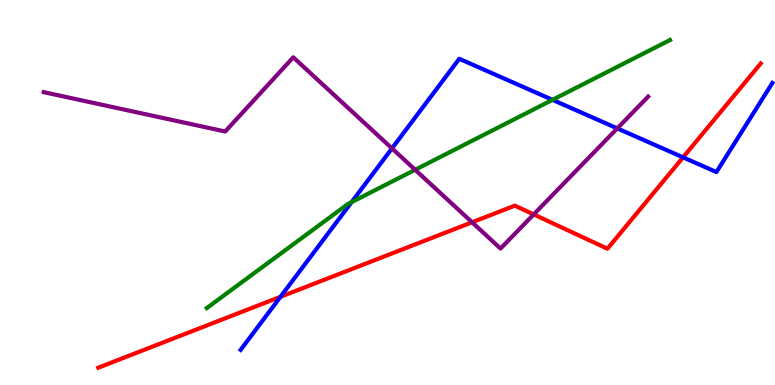[{'lines': ['blue', 'red'], 'intersections': [{'x': 3.62, 'y': 2.29}, {'x': 8.81, 'y': 5.91}]}, {'lines': ['green', 'red'], 'intersections': []}, {'lines': ['purple', 'red'], 'intersections': [{'x': 6.09, 'y': 4.23}, {'x': 6.89, 'y': 4.43}]}, {'lines': ['blue', 'green'], 'intersections': [{'x': 4.54, 'y': 4.75}, {'x': 7.13, 'y': 7.41}]}, {'lines': ['blue', 'purple'], 'intersections': [{'x': 5.06, 'y': 6.15}, {'x': 7.96, 'y': 6.67}]}, {'lines': ['green', 'purple'], 'intersections': [{'x': 5.36, 'y': 5.59}]}]